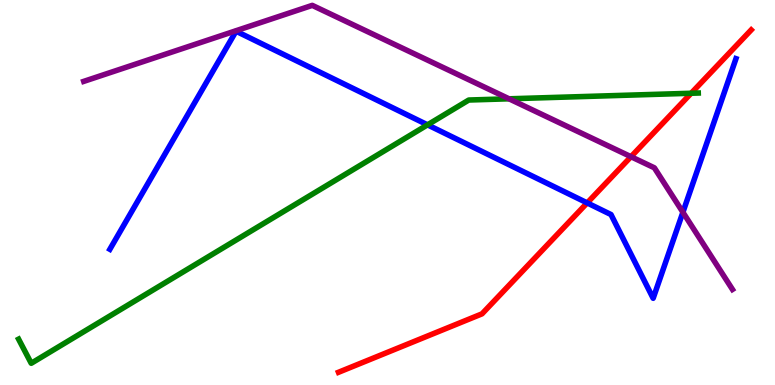[{'lines': ['blue', 'red'], 'intersections': [{'x': 7.58, 'y': 4.73}]}, {'lines': ['green', 'red'], 'intersections': [{'x': 8.92, 'y': 7.58}]}, {'lines': ['purple', 'red'], 'intersections': [{'x': 8.14, 'y': 5.93}]}, {'lines': ['blue', 'green'], 'intersections': [{'x': 5.52, 'y': 6.76}]}, {'lines': ['blue', 'purple'], 'intersections': [{'x': 8.81, 'y': 4.49}]}, {'lines': ['green', 'purple'], 'intersections': [{'x': 6.57, 'y': 7.43}]}]